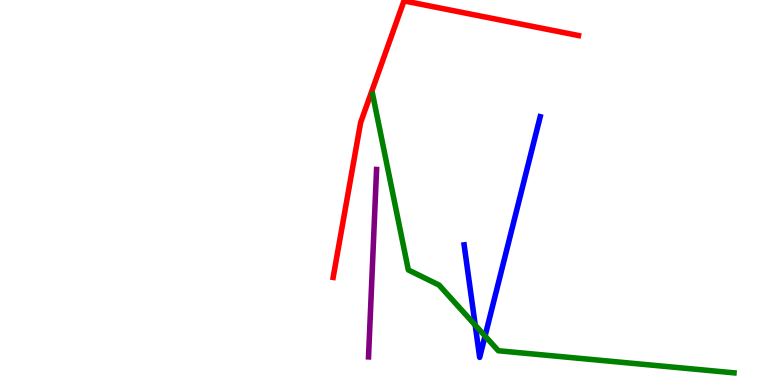[{'lines': ['blue', 'red'], 'intersections': []}, {'lines': ['green', 'red'], 'intersections': []}, {'lines': ['purple', 'red'], 'intersections': []}, {'lines': ['blue', 'green'], 'intersections': [{'x': 6.13, 'y': 1.56}, {'x': 6.26, 'y': 1.27}]}, {'lines': ['blue', 'purple'], 'intersections': []}, {'lines': ['green', 'purple'], 'intersections': []}]